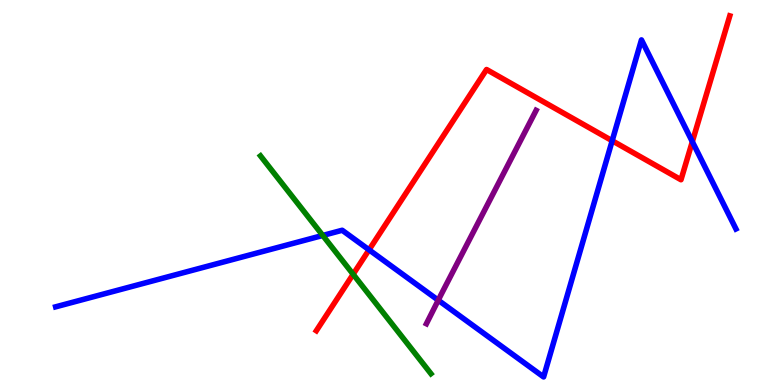[{'lines': ['blue', 'red'], 'intersections': [{'x': 4.76, 'y': 3.51}, {'x': 7.9, 'y': 6.34}, {'x': 8.93, 'y': 6.32}]}, {'lines': ['green', 'red'], 'intersections': [{'x': 4.56, 'y': 2.88}]}, {'lines': ['purple', 'red'], 'intersections': []}, {'lines': ['blue', 'green'], 'intersections': [{'x': 4.16, 'y': 3.88}]}, {'lines': ['blue', 'purple'], 'intersections': [{'x': 5.65, 'y': 2.2}]}, {'lines': ['green', 'purple'], 'intersections': []}]